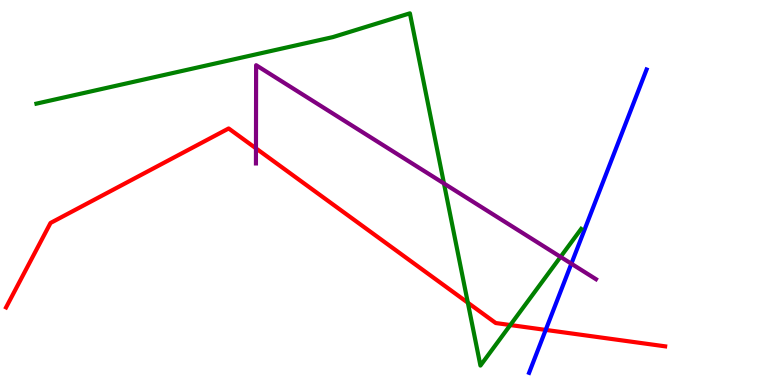[{'lines': ['blue', 'red'], 'intersections': [{'x': 7.04, 'y': 1.43}]}, {'lines': ['green', 'red'], 'intersections': [{'x': 6.04, 'y': 2.14}, {'x': 6.58, 'y': 1.56}]}, {'lines': ['purple', 'red'], 'intersections': [{'x': 3.3, 'y': 6.15}]}, {'lines': ['blue', 'green'], 'intersections': []}, {'lines': ['blue', 'purple'], 'intersections': [{'x': 7.37, 'y': 3.15}]}, {'lines': ['green', 'purple'], 'intersections': [{'x': 5.73, 'y': 5.23}, {'x': 7.23, 'y': 3.33}]}]